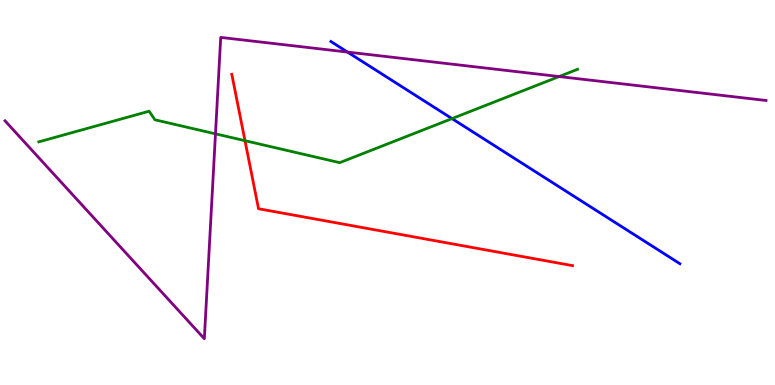[{'lines': ['blue', 'red'], 'intersections': []}, {'lines': ['green', 'red'], 'intersections': [{'x': 3.16, 'y': 6.35}]}, {'lines': ['purple', 'red'], 'intersections': []}, {'lines': ['blue', 'green'], 'intersections': [{'x': 5.83, 'y': 6.92}]}, {'lines': ['blue', 'purple'], 'intersections': [{'x': 4.48, 'y': 8.65}]}, {'lines': ['green', 'purple'], 'intersections': [{'x': 2.78, 'y': 6.52}, {'x': 7.21, 'y': 8.01}]}]